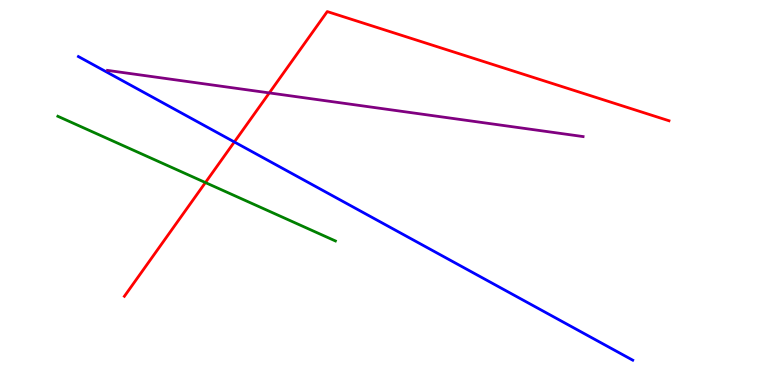[{'lines': ['blue', 'red'], 'intersections': [{'x': 3.02, 'y': 6.31}]}, {'lines': ['green', 'red'], 'intersections': [{'x': 2.65, 'y': 5.26}]}, {'lines': ['purple', 'red'], 'intersections': [{'x': 3.47, 'y': 7.59}]}, {'lines': ['blue', 'green'], 'intersections': []}, {'lines': ['blue', 'purple'], 'intersections': []}, {'lines': ['green', 'purple'], 'intersections': []}]